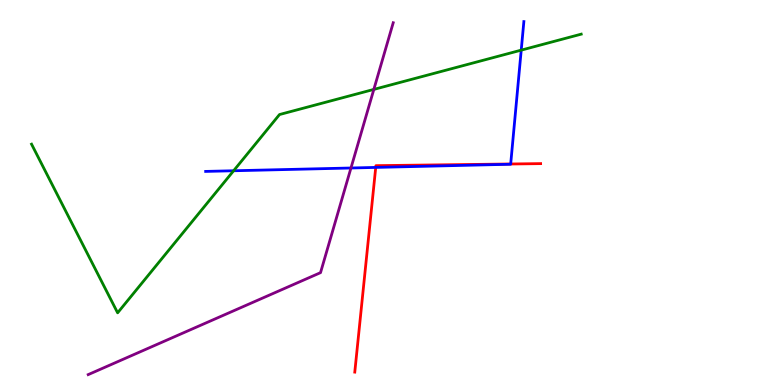[{'lines': ['blue', 'red'], 'intersections': [{'x': 4.85, 'y': 5.65}, {'x': 6.59, 'y': 5.74}]}, {'lines': ['green', 'red'], 'intersections': []}, {'lines': ['purple', 'red'], 'intersections': []}, {'lines': ['blue', 'green'], 'intersections': [{'x': 3.01, 'y': 5.56}, {'x': 6.73, 'y': 8.7}]}, {'lines': ['blue', 'purple'], 'intersections': [{'x': 4.53, 'y': 5.64}]}, {'lines': ['green', 'purple'], 'intersections': [{'x': 4.82, 'y': 7.68}]}]